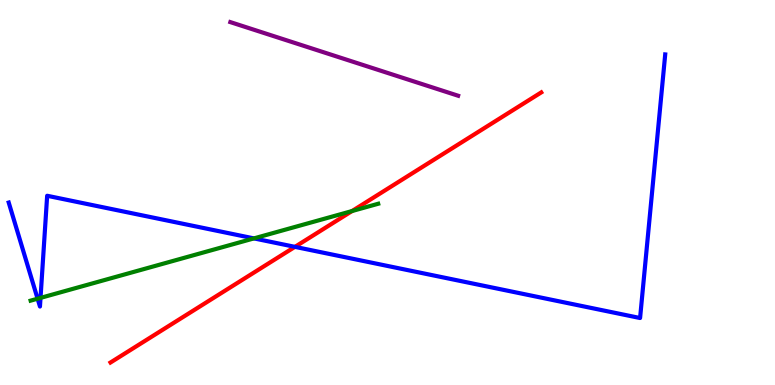[{'lines': ['blue', 'red'], 'intersections': [{'x': 3.81, 'y': 3.59}]}, {'lines': ['green', 'red'], 'intersections': [{'x': 4.54, 'y': 4.52}]}, {'lines': ['purple', 'red'], 'intersections': []}, {'lines': ['blue', 'green'], 'intersections': [{'x': 0.485, 'y': 2.24}, {'x': 0.523, 'y': 2.26}, {'x': 3.28, 'y': 3.81}]}, {'lines': ['blue', 'purple'], 'intersections': []}, {'lines': ['green', 'purple'], 'intersections': []}]